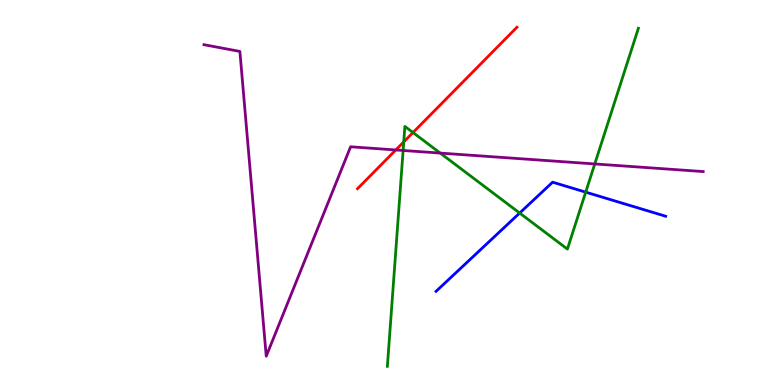[{'lines': ['blue', 'red'], 'intersections': []}, {'lines': ['green', 'red'], 'intersections': [{'x': 5.21, 'y': 6.31}, {'x': 5.33, 'y': 6.56}]}, {'lines': ['purple', 'red'], 'intersections': [{'x': 5.11, 'y': 6.1}]}, {'lines': ['blue', 'green'], 'intersections': [{'x': 6.71, 'y': 4.47}, {'x': 7.56, 'y': 5.01}]}, {'lines': ['blue', 'purple'], 'intersections': []}, {'lines': ['green', 'purple'], 'intersections': [{'x': 5.2, 'y': 6.09}, {'x': 5.68, 'y': 6.02}, {'x': 7.67, 'y': 5.74}]}]